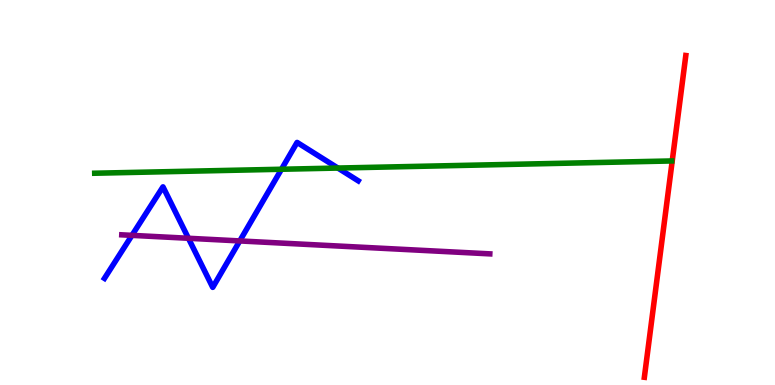[{'lines': ['blue', 'red'], 'intersections': []}, {'lines': ['green', 'red'], 'intersections': []}, {'lines': ['purple', 'red'], 'intersections': []}, {'lines': ['blue', 'green'], 'intersections': [{'x': 3.63, 'y': 5.6}, {'x': 4.36, 'y': 5.64}]}, {'lines': ['blue', 'purple'], 'intersections': [{'x': 1.7, 'y': 3.89}, {'x': 2.43, 'y': 3.81}, {'x': 3.09, 'y': 3.74}]}, {'lines': ['green', 'purple'], 'intersections': []}]